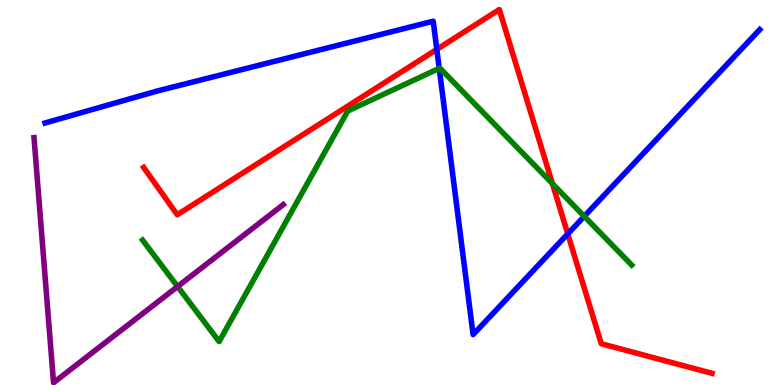[{'lines': ['blue', 'red'], 'intersections': [{'x': 5.64, 'y': 8.72}, {'x': 7.33, 'y': 3.92}]}, {'lines': ['green', 'red'], 'intersections': [{'x': 7.13, 'y': 5.23}]}, {'lines': ['purple', 'red'], 'intersections': []}, {'lines': ['blue', 'green'], 'intersections': [{'x': 5.67, 'y': 8.22}, {'x': 7.54, 'y': 4.38}]}, {'lines': ['blue', 'purple'], 'intersections': []}, {'lines': ['green', 'purple'], 'intersections': [{'x': 2.29, 'y': 2.56}]}]